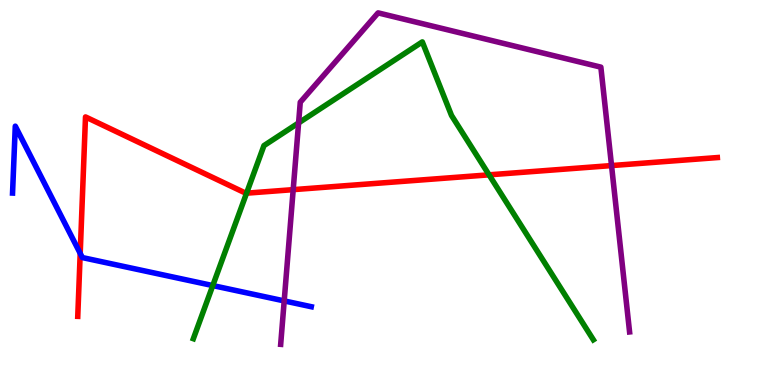[{'lines': ['blue', 'red'], 'intersections': [{'x': 1.03, 'y': 3.42}]}, {'lines': ['green', 'red'], 'intersections': [{'x': 3.18, 'y': 4.98}, {'x': 6.31, 'y': 5.46}]}, {'lines': ['purple', 'red'], 'intersections': [{'x': 3.78, 'y': 5.07}, {'x': 7.89, 'y': 5.7}]}, {'lines': ['blue', 'green'], 'intersections': [{'x': 2.75, 'y': 2.58}]}, {'lines': ['blue', 'purple'], 'intersections': [{'x': 3.67, 'y': 2.18}]}, {'lines': ['green', 'purple'], 'intersections': [{'x': 3.85, 'y': 6.81}]}]